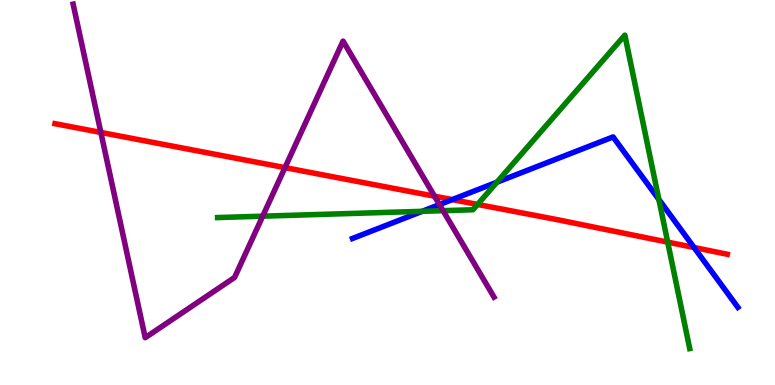[{'lines': ['blue', 'red'], 'intersections': [{'x': 5.84, 'y': 4.82}, {'x': 8.96, 'y': 3.57}]}, {'lines': ['green', 'red'], 'intersections': [{'x': 6.16, 'y': 4.69}, {'x': 8.62, 'y': 3.71}]}, {'lines': ['purple', 'red'], 'intersections': [{'x': 1.3, 'y': 6.56}, {'x': 3.68, 'y': 5.65}, {'x': 5.61, 'y': 4.9}]}, {'lines': ['blue', 'green'], 'intersections': [{'x': 5.45, 'y': 4.51}, {'x': 6.41, 'y': 5.27}, {'x': 8.5, 'y': 4.82}]}, {'lines': ['blue', 'purple'], 'intersections': [{'x': 5.67, 'y': 4.69}]}, {'lines': ['green', 'purple'], 'intersections': [{'x': 3.39, 'y': 4.38}, {'x': 5.72, 'y': 4.53}]}]